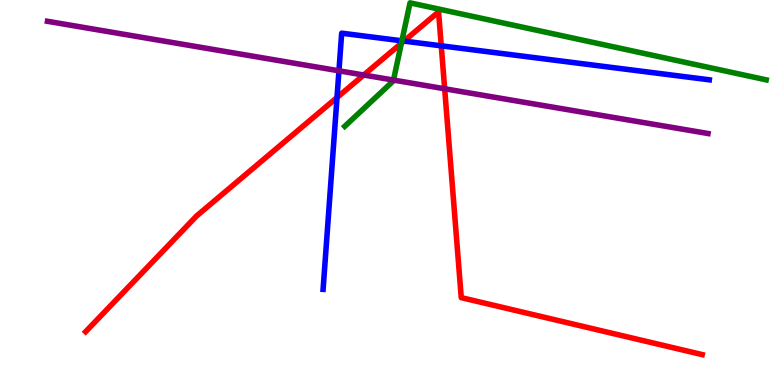[{'lines': ['blue', 'red'], 'intersections': [{'x': 4.35, 'y': 7.47}, {'x': 5.21, 'y': 8.93}, {'x': 5.69, 'y': 8.81}]}, {'lines': ['green', 'red'], 'intersections': [{'x': 5.18, 'y': 8.88}]}, {'lines': ['purple', 'red'], 'intersections': [{'x': 4.69, 'y': 8.05}, {'x': 5.74, 'y': 7.69}]}, {'lines': ['blue', 'green'], 'intersections': [{'x': 5.19, 'y': 8.94}]}, {'lines': ['blue', 'purple'], 'intersections': [{'x': 4.37, 'y': 8.16}]}, {'lines': ['green', 'purple'], 'intersections': [{'x': 5.08, 'y': 7.92}]}]